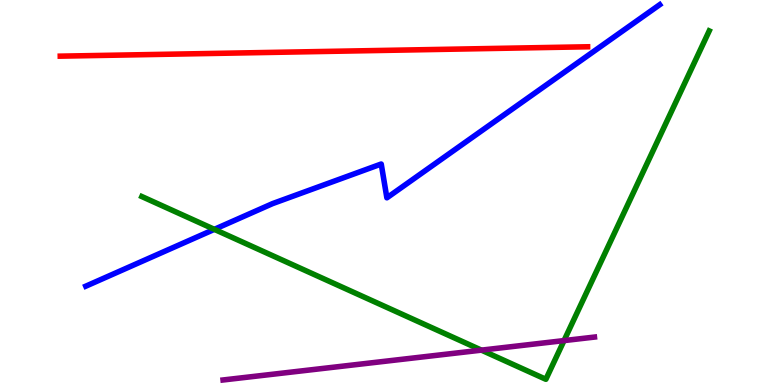[{'lines': ['blue', 'red'], 'intersections': []}, {'lines': ['green', 'red'], 'intersections': []}, {'lines': ['purple', 'red'], 'intersections': []}, {'lines': ['blue', 'green'], 'intersections': [{'x': 2.77, 'y': 4.04}]}, {'lines': ['blue', 'purple'], 'intersections': []}, {'lines': ['green', 'purple'], 'intersections': [{'x': 6.21, 'y': 0.906}, {'x': 7.28, 'y': 1.15}]}]